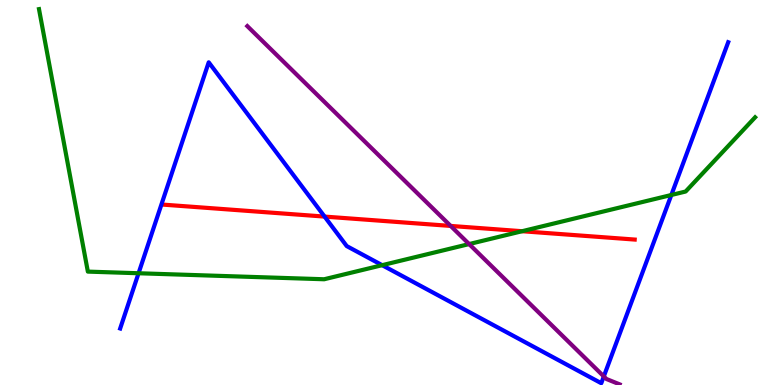[{'lines': ['blue', 'red'], 'intersections': [{'x': 4.19, 'y': 4.37}]}, {'lines': ['green', 'red'], 'intersections': [{'x': 6.74, 'y': 3.99}]}, {'lines': ['purple', 'red'], 'intersections': [{'x': 5.81, 'y': 4.13}]}, {'lines': ['blue', 'green'], 'intersections': [{'x': 1.79, 'y': 2.9}, {'x': 4.93, 'y': 3.11}, {'x': 8.66, 'y': 4.94}]}, {'lines': ['blue', 'purple'], 'intersections': [{'x': 7.79, 'y': 0.223}]}, {'lines': ['green', 'purple'], 'intersections': [{'x': 6.05, 'y': 3.66}]}]